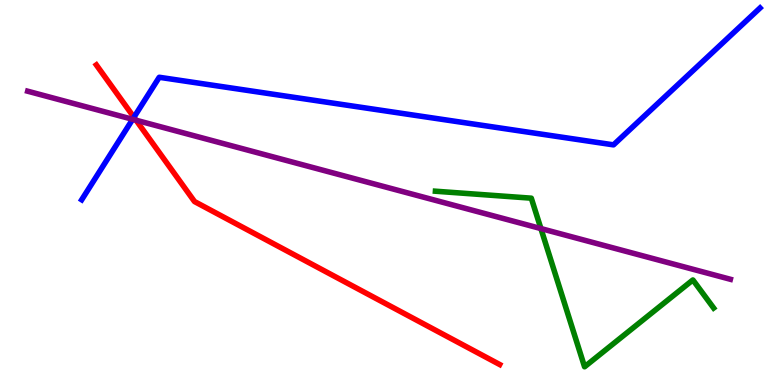[{'lines': ['blue', 'red'], 'intersections': [{'x': 1.73, 'y': 6.95}]}, {'lines': ['green', 'red'], 'intersections': []}, {'lines': ['purple', 'red'], 'intersections': [{'x': 1.76, 'y': 6.88}]}, {'lines': ['blue', 'green'], 'intersections': []}, {'lines': ['blue', 'purple'], 'intersections': [{'x': 1.71, 'y': 6.9}]}, {'lines': ['green', 'purple'], 'intersections': [{'x': 6.98, 'y': 4.06}]}]